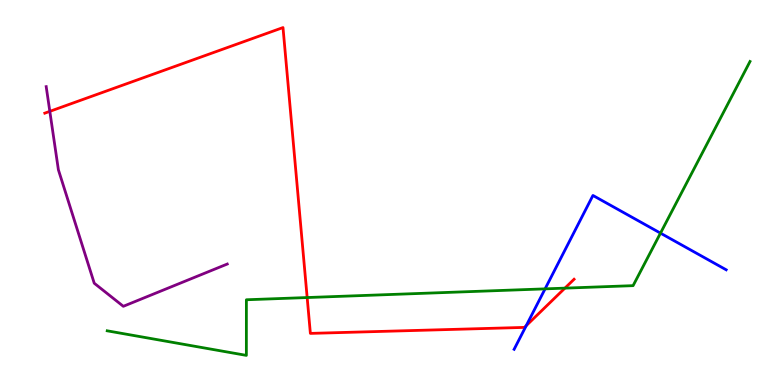[{'lines': ['blue', 'red'], 'intersections': [{'x': 6.79, 'y': 1.54}]}, {'lines': ['green', 'red'], 'intersections': [{'x': 3.96, 'y': 2.27}, {'x': 7.29, 'y': 2.52}]}, {'lines': ['purple', 'red'], 'intersections': [{'x': 0.643, 'y': 7.11}]}, {'lines': ['blue', 'green'], 'intersections': [{'x': 7.03, 'y': 2.5}, {'x': 8.52, 'y': 3.94}]}, {'lines': ['blue', 'purple'], 'intersections': []}, {'lines': ['green', 'purple'], 'intersections': []}]